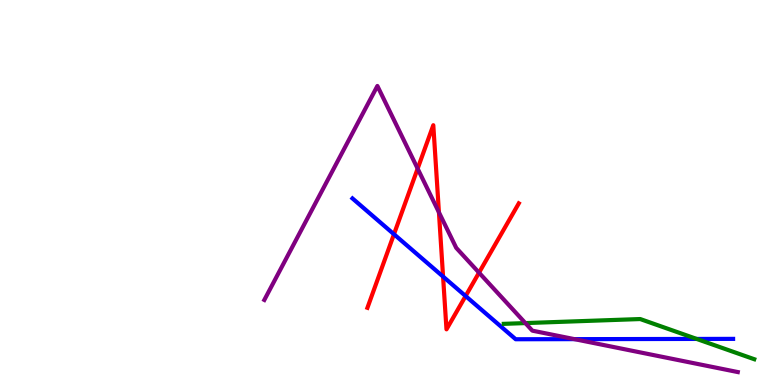[{'lines': ['blue', 'red'], 'intersections': [{'x': 5.08, 'y': 3.92}, {'x': 5.72, 'y': 2.82}, {'x': 6.01, 'y': 2.31}]}, {'lines': ['green', 'red'], 'intersections': []}, {'lines': ['purple', 'red'], 'intersections': [{'x': 5.39, 'y': 5.62}, {'x': 5.66, 'y': 4.48}, {'x': 6.18, 'y': 2.92}]}, {'lines': ['blue', 'green'], 'intersections': [{'x': 8.99, 'y': 1.2}]}, {'lines': ['blue', 'purple'], 'intersections': [{'x': 7.41, 'y': 1.19}]}, {'lines': ['green', 'purple'], 'intersections': [{'x': 6.78, 'y': 1.61}]}]